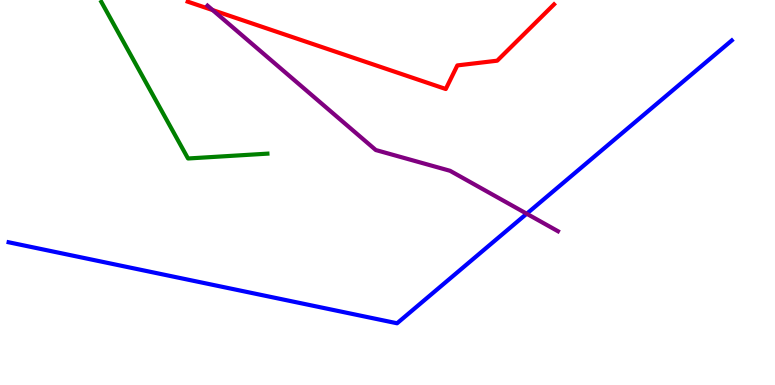[{'lines': ['blue', 'red'], 'intersections': []}, {'lines': ['green', 'red'], 'intersections': []}, {'lines': ['purple', 'red'], 'intersections': [{'x': 2.74, 'y': 9.74}]}, {'lines': ['blue', 'green'], 'intersections': []}, {'lines': ['blue', 'purple'], 'intersections': [{'x': 6.8, 'y': 4.45}]}, {'lines': ['green', 'purple'], 'intersections': []}]